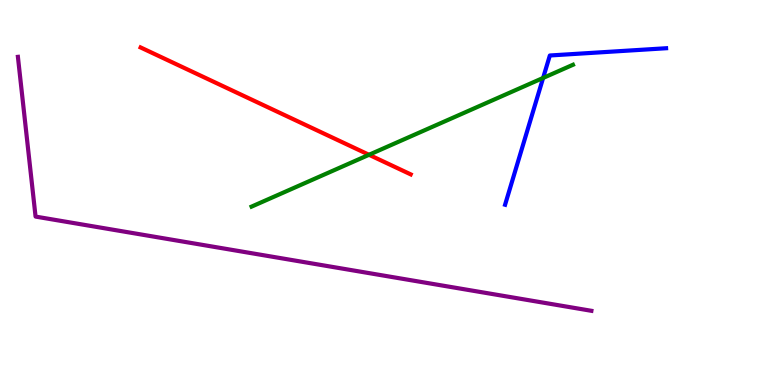[{'lines': ['blue', 'red'], 'intersections': []}, {'lines': ['green', 'red'], 'intersections': [{'x': 4.76, 'y': 5.98}]}, {'lines': ['purple', 'red'], 'intersections': []}, {'lines': ['blue', 'green'], 'intersections': [{'x': 7.01, 'y': 7.98}]}, {'lines': ['blue', 'purple'], 'intersections': []}, {'lines': ['green', 'purple'], 'intersections': []}]